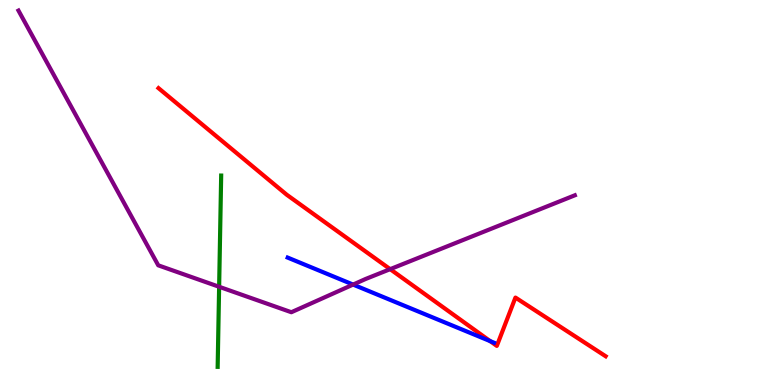[{'lines': ['blue', 'red'], 'intersections': [{'x': 6.33, 'y': 1.14}]}, {'lines': ['green', 'red'], 'intersections': []}, {'lines': ['purple', 'red'], 'intersections': [{'x': 5.03, 'y': 3.01}]}, {'lines': ['blue', 'green'], 'intersections': []}, {'lines': ['blue', 'purple'], 'intersections': [{'x': 4.56, 'y': 2.61}]}, {'lines': ['green', 'purple'], 'intersections': [{'x': 2.83, 'y': 2.55}]}]